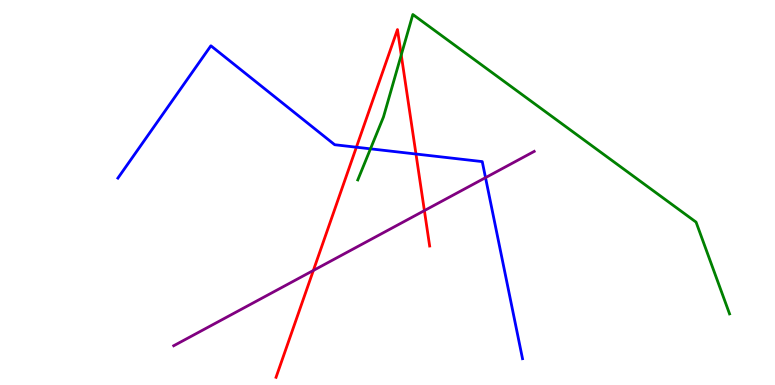[{'lines': ['blue', 'red'], 'intersections': [{'x': 4.6, 'y': 6.18}, {'x': 5.37, 'y': 6.0}]}, {'lines': ['green', 'red'], 'intersections': [{'x': 5.18, 'y': 8.57}]}, {'lines': ['purple', 'red'], 'intersections': [{'x': 4.04, 'y': 2.97}, {'x': 5.48, 'y': 4.53}]}, {'lines': ['blue', 'green'], 'intersections': [{'x': 4.78, 'y': 6.13}]}, {'lines': ['blue', 'purple'], 'intersections': [{'x': 6.26, 'y': 5.39}]}, {'lines': ['green', 'purple'], 'intersections': []}]